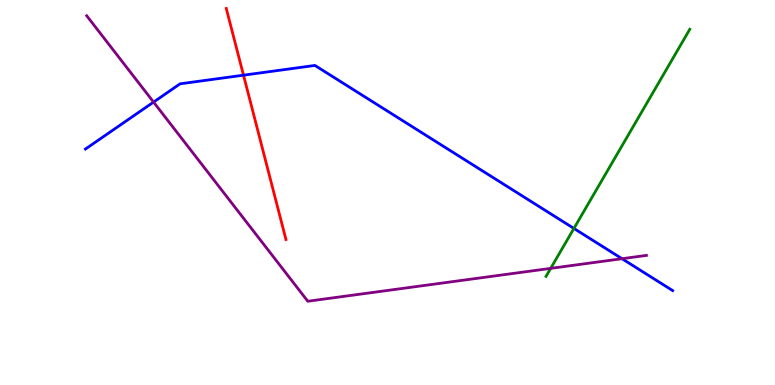[{'lines': ['blue', 'red'], 'intersections': [{'x': 3.14, 'y': 8.05}]}, {'lines': ['green', 'red'], 'intersections': []}, {'lines': ['purple', 'red'], 'intersections': []}, {'lines': ['blue', 'green'], 'intersections': [{'x': 7.41, 'y': 4.07}]}, {'lines': ['blue', 'purple'], 'intersections': [{'x': 1.98, 'y': 7.35}, {'x': 8.03, 'y': 3.28}]}, {'lines': ['green', 'purple'], 'intersections': [{'x': 7.11, 'y': 3.03}]}]